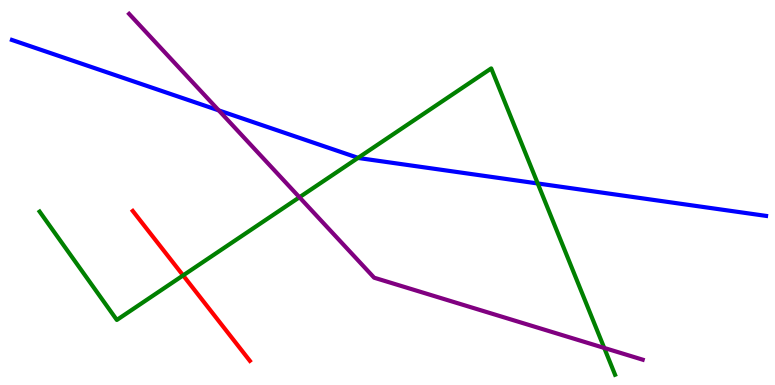[{'lines': ['blue', 'red'], 'intersections': []}, {'lines': ['green', 'red'], 'intersections': [{'x': 2.36, 'y': 2.85}]}, {'lines': ['purple', 'red'], 'intersections': []}, {'lines': ['blue', 'green'], 'intersections': [{'x': 4.62, 'y': 5.9}, {'x': 6.94, 'y': 5.23}]}, {'lines': ['blue', 'purple'], 'intersections': [{'x': 2.82, 'y': 7.13}]}, {'lines': ['green', 'purple'], 'intersections': [{'x': 3.86, 'y': 4.88}, {'x': 7.8, 'y': 0.963}]}]